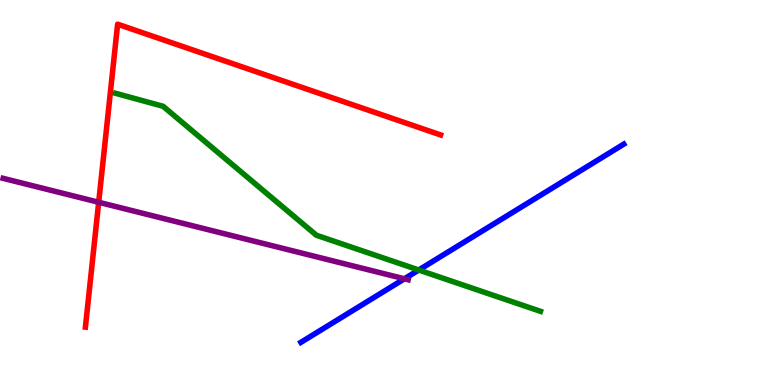[{'lines': ['blue', 'red'], 'intersections': []}, {'lines': ['green', 'red'], 'intersections': []}, {'lines': ['purple', 'red'], 'intersections': [{'x': 1.27, 'y': 4.75}]}, {'lines': ['blue', 'green'], 'intersections': [{'x': 5.4, 'y': 2.99}]}, {'lines': ['blue', 'purple'], 'intersections': [{'x': 5.22, 'y': 2.76}]}, {'lines': ['green', 'purple'], 'intersections': []}]